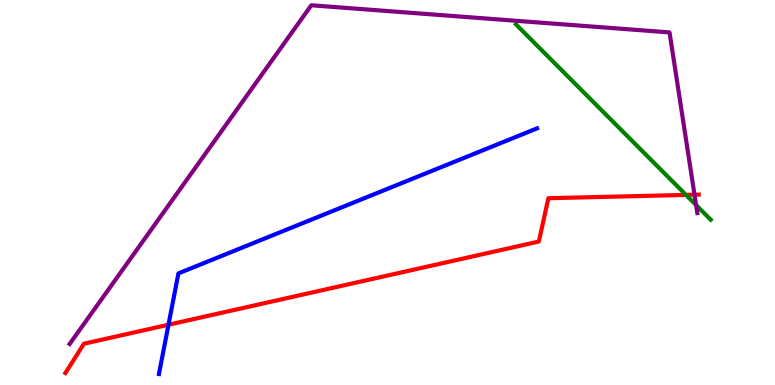[{'lines': ['blue', 'red'], 'intersections': [{'x': 2.17, 'y': 1.57}]}, {'lines': ['green', 'red'], 'intersections': [{'x': 8.85, 'y': 4.94}]}, {'lines': ['purple', 'red'], 'intersections': [{'x': 8.96, 'y': 4.94}]}, {'lines': ['blue', 'green'], 'intersections': []}, {'lines': ['blue', 'purple'], 'intersections': []}, {'lines': ['green', 'purple'], 'intersections': [{'x': 8.98, 'y': 4.67}]}]